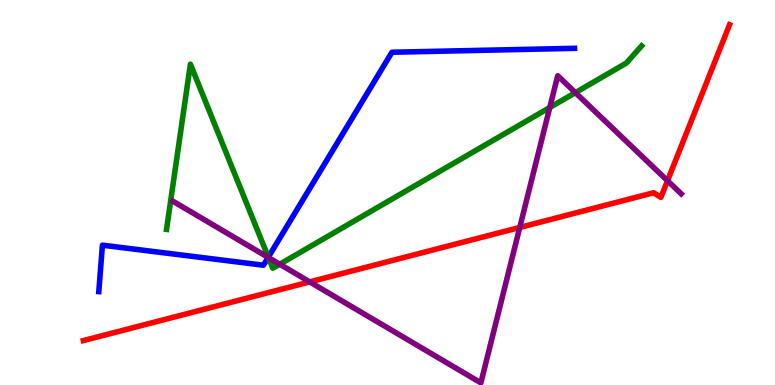[{'lines': ['blue', 'red'], 'intersections': []}, {'lines': ['green', 'red'], 'intersections': []}, {'lines': ['purple', 'red'], 'intersections': [{'x': 4.0, 'y': 2.68}, {'x': 6.71, 'y': 4.09}, {'x': 8.61, 'y': 5.31}]}, {'lines': ['blue', 'green'], 'intersections': [{'x': 3.46, 'y': 3.32}]}, {'lines': ['blue', 'purple'], 'intersections': [{'x': 3.46, 'y': 3.31}]}, {'lines': ['green', 'purple'], 'intersections': [{'x': 3.46, 'y': 3.31}, {'x': 3.61, 'y': 3.14}, {'x': 7.09, 'y': 7.21}, {'x': 7.42, 'y': 7.59}]}]